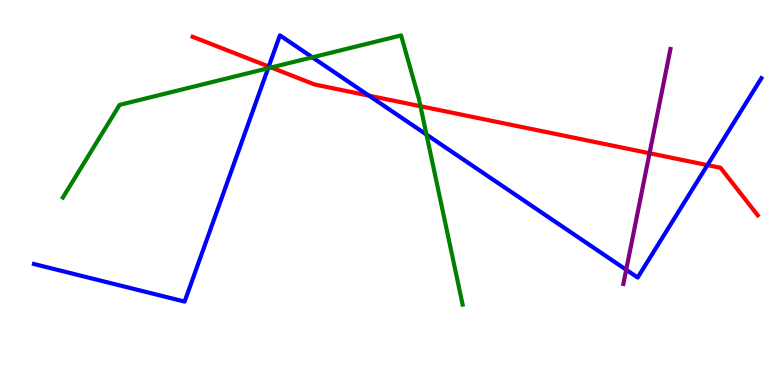[{'lines': ['blue', 'red'], 'intersections': [{'x': 3.47, 'y': 8.27}, {'x': 4.76, 'y': 7.52}, {'x': 9.13, 'y': 5.71}]}, {'lines': ['green', 'red'], 'intersections': [{'x': 3.5, 'y': 8.25}, {'x': 5.43, 'y': 7.24}]}, {'lines': ['purple', 'red'], 'intersections': [{'x': 8.38, 'y': 6.02}]}, {'lines': ['blue', 'green'], 'intersections': [{'x': 3.46, 'y': 8.23}, {'x': 4.03, 'y': 8.51}, {'x': 5.5, 'y': 6.5}]}, {'lines': ['blue', 'purple'], 'intersections': [{'x': 8.08, 'y': 2.99}]}, {'lines': ['green', 'purple'], 'intersections': []}]